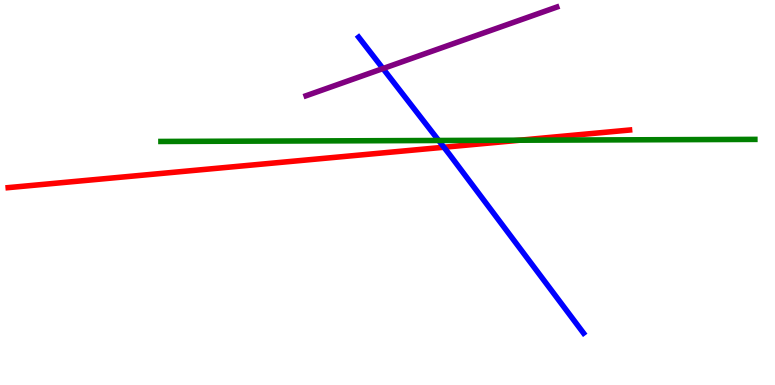[{'lines': ['blue', 'red'], 'intersections': [{'x': 5.73, 'y': 6.18}]}, {'lines': ['green', 'red'], 'intersections': [{'x': 6.71, 'y': 6.36}]}, {'lines': ['purple', 'red'], 'intersections': []}, {'lines': ['blue', 'green'], 'intersections': [{'x': 5.66, 'y': 6.35}]}, {'lines': ['blue', 'purple'], 'intersections': [{'x': 4.94, 'y': 8.22}]}, {'lines': ['green', 'purple'], 'intersections': []}]